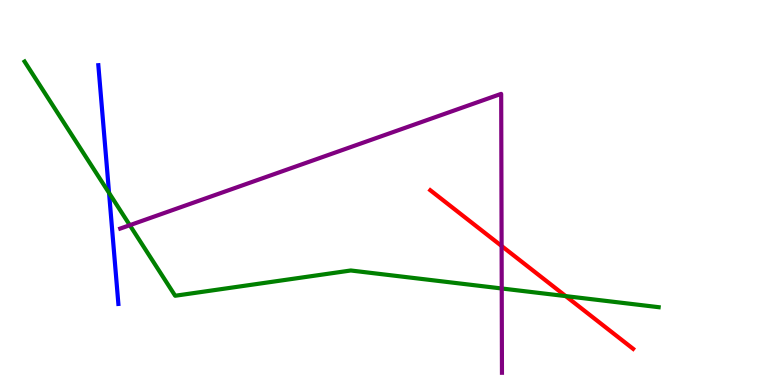[{'lines': ['blue', 'red'], 'intersections': []}, {'lines': ['green', 'red'], 'intersections': [{'x': 7.3, 'y': 2.31}]}, {'lines': ['purple', 'red'], 'intersections': [{'x': 6.47, 'y': 3.61}]}, {'lines': ['blue', 'green'], 'intersections': [{'x': 1.41, 'y': 4.99}]}, {'lines': ['blue', 'purple'], 'intersections': []}, {'lines': ['green', 'purple'], 'intersections': [{'x': 1.67, 'y': 4.15}, {'x': 6.47, 'y': 2.51}]}]